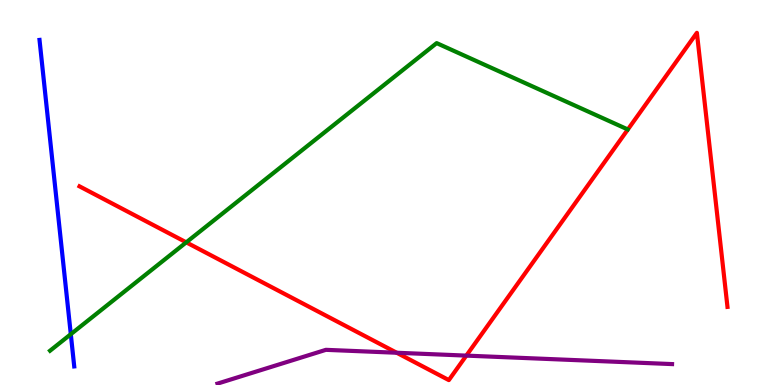[{'lines': ['blue', 'red'], 'intersections': []}, {'lines': ['green', 'red'], 'intersections': [{'x': 2.4, 'y': 3.71}]}, {'lines': ['purple', 'red'], 'intersections': [{'x': 5.12, 'y': 0.838}, {'x': 6.02, 'y': 0.763}]}, {'lines': ['blue', 'green'], 'intersections': [{'x': 0.914, 'y': 1.32}]}, {'lines': ['blue', 'purple'], 'intersections': []}, {'lines': ['green', 'purple'], 'intersections': []}]